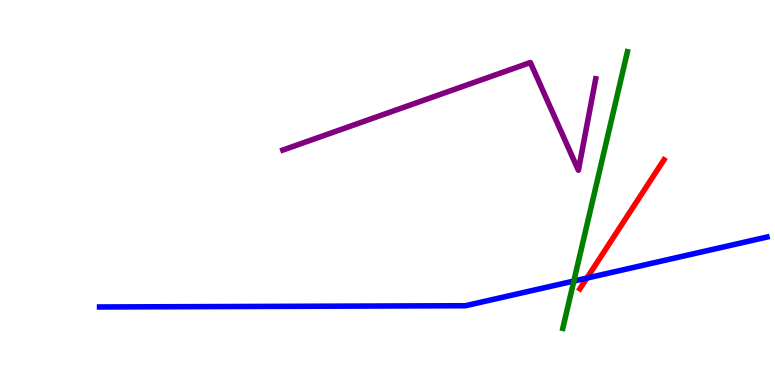[{'lines': ['blue', 'red'], 'intersections': [{'x': 7.57, 'y': 2.78}]}, {'lines': ['green', 'red'], 'intersections': []}, {'lines': ['purple', 'red'], 'intersections': []}, {'lines': ['blue', 'green'], 'intersections': [{'x': 7.4, 'y': 2.7}]}, {'lines': ['blue', 'purple'], 'intersections': []}, {'lines': ['green', 'purple'], 'intersections': []}]